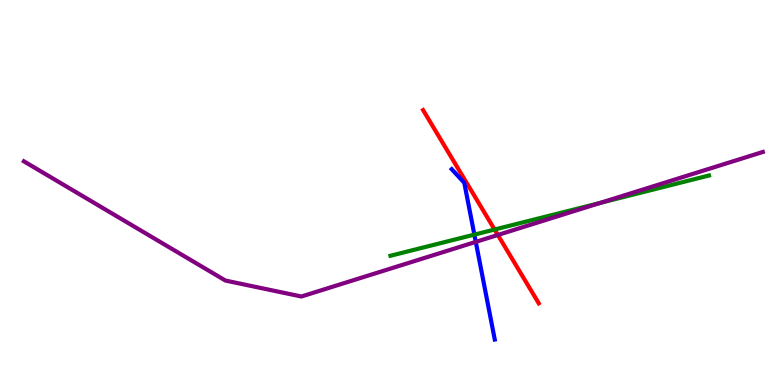[{'lines': ['blue', 'red'], 'intersections': []}, {'lines': ['green', 'red'], 'intersections': [{'x': 6.38, 'y': 4.04}]}, {'lines': ['purple', 'red'], 'intersections': [{'x': 6.42, 'y': 3.9}]}, {'lines': ['blue', 'green'], 'intersections': [{'x': 6.12, 'y': 3.91}]}, {'lines': ['blue', 'purple'], 'intersections': [{'x': 6.14, 'y': 3.72}]}, {'lines': ['green', 'purple'], 'intersections': [{'x': 7.75, 'y': 4.73}]}]